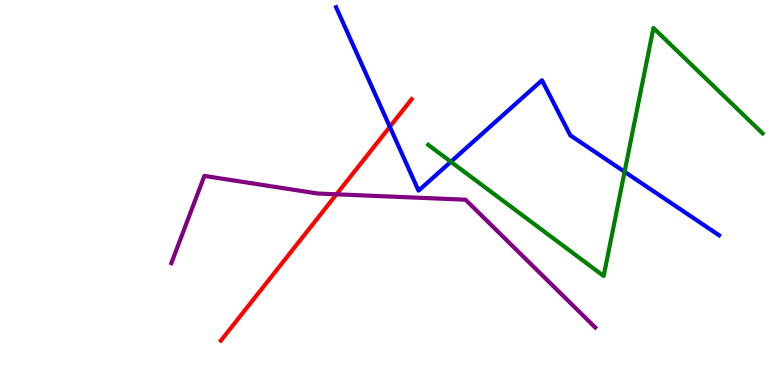[{'lines': ['blue', 'red'], 'intersections': [{'x': 5.03, 'y': 6.71}]}, {'lines': ['green', 'red'], 'intersections': []}, {'lines': ['purple', 'red'], 'intersections': [{'x': 4.34, 'y': 4.95}]}, {'lines': ['blue', 'green'], 'intersections': [{'x': 5.82, 'y': 5.8}, {'x': 8.06, 'y': 5.54}]}, {'lines': ['blue', 'purple'], 'intersections': []}, {'lines': ['green', 'purple'], 'intersections': []}]